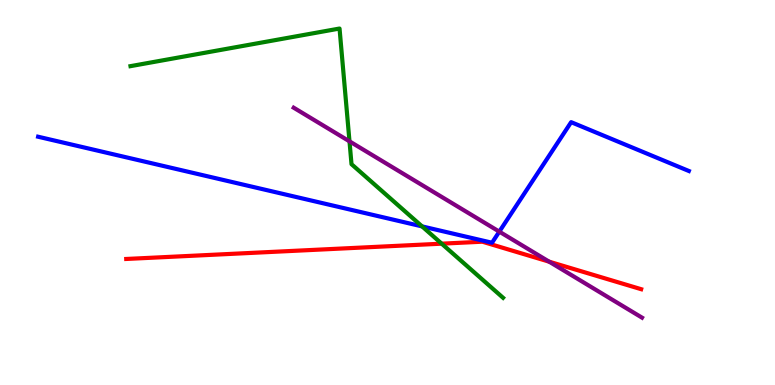[{'lines': ['blue', 'red'], 'intersections': []}, {'lines': ['green', 'red'], 'intersections': [{'x': 5.7, 'y': 3.67}]}, {'lines': ['purple', 'red'], 'intersections': [{'x': 7.09, 'y': 3.2}]}, {'lines': ['blue', 'green'], 'intersections': [{'x': 5.45, 'y': 4.12}]}, {'lines': ['blue', 'purple'], 'intersections': [{'x': 6.44, 'y': 3.98}]}, {'lines': ['green', 'purple'], 'intersections': [{'x': 4.51, 'y': 6.33}]}]